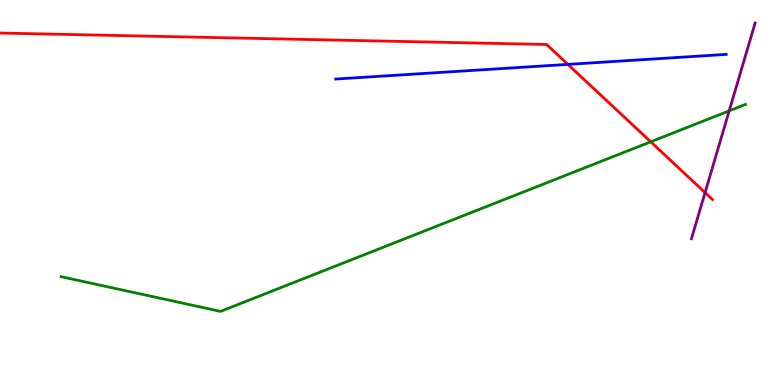[{'lines': ['blue', 'red'], 'intersections': [{'x': 7.33, 'y': 8.33}]}, {'lines': ['green', 'red'], 'intersections': [{'x': 8.4, 'y': 6.32}]}, {'lines': ['purple', 'red'], 'intersections': [{'x': 9.1, 'y': 5.0}]}, {'lines': ['blue', 'green'], 'intersections': []}, {'lines': ['blue', 'purple'], 'intersections': []}, {'lines': ['green', 'purple'], 'intersections': [{'x': 9.41, 'y': 7.12}]}]